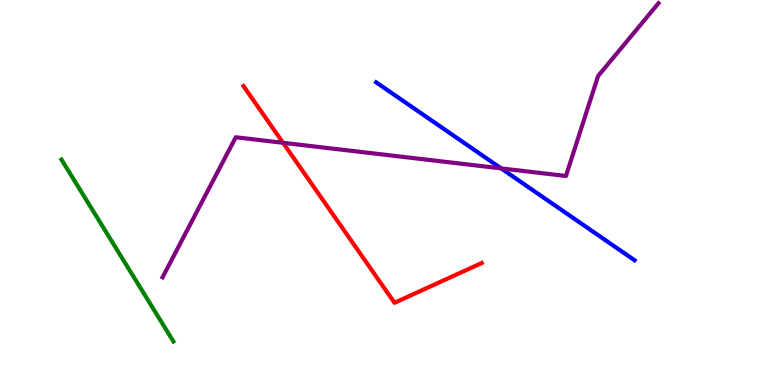[{'lines': ['blue', 'red'], 'intersections': []}, {'lines': ['green', 'red'], 'intersections': []}, {'lines': ['purple', 'red'], 'intersections': [{'x': 3.65, 'y': 6.29}]}, {'lines': ['blue', 'green'], 'intersections': []}, {'lines': ['blue', 'purple'], 'intersections': [{'x': 6.47, 'y': 5.63}]}, {'lines': ['green', 'purple'], 'intersections': []}]